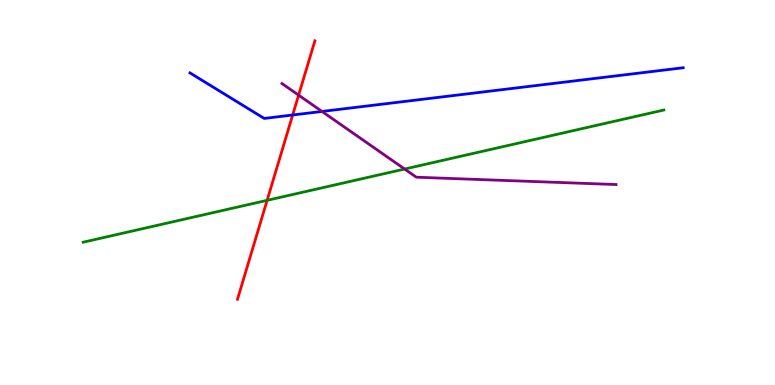[{'lines': ['blue', 'red'], 'intersections': [{'x': 3.78, 'y': 7.01}]}, {'lines': ['green', 'red'], 'intersections': [{'x': 3.45, 'y': 4.8}]}, {'lines': ['purple', 'red'], 'intersections': [{'x': 3.85, 'y': 7.53}]}, {'lines': ['blue', 'green'], 'intersections': []}, {'lines': ['blue', 'purple'], 'intersections': [{'x': 4.15, 'y': 7.11}]}, {'lines': ['green', 'purple'], 'intersections': [{'x': 5.22, 'y': 5.61}]}]